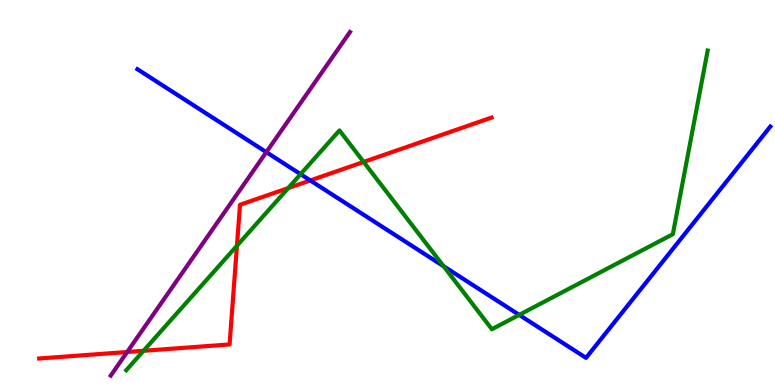[{'lines': ['blue', 'red'], 'intersections': [{'x': 4.0, 'y': 5.31}]}, {'lines': ['green', 'red'], 'intersections': [{'x': 1.85, 'y': 0.888}, {'x': 3.06, 'y': 3.62}, {'x': 3.72, 'y': 5.11}, {'x': 4.69, 'y': 5.79}]}, {'lines': ['purple', 'red'], 'intersections': [{'x': 1.64, 'y': 0.857}]}, {'lines': ['blue', 'green'], 'intersections': [{'x': 3.88, 'y': 5.48}, {'x': 5.72, 'y': 3.09}, {'x': 6.7, 'y': 1.82}]}, {'lines': ['blue', 'purple'], 'intersections': [{'x': 3.44, 'y': 6.05}]}, {'lines': ['green', 'purple'], 'intersections': []}]